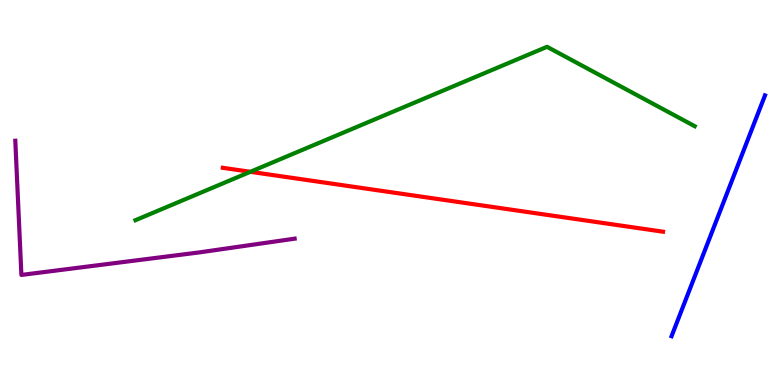[{'lines': ['blue', 'red'], 'intersections': []}, {'lines': ['green', 'red'], 'intersections': [{'x': 3.23, 'y': 5.54}]}, {'lines': ['purple', 'red'], 'intersections': []}, {'lines': ['blue', 'green'], 'intersections': []}, {'lines': ['blue', 'purple'], 'intersections': []}, {'lines': ['green', 'purple'], 'intersections': []}]